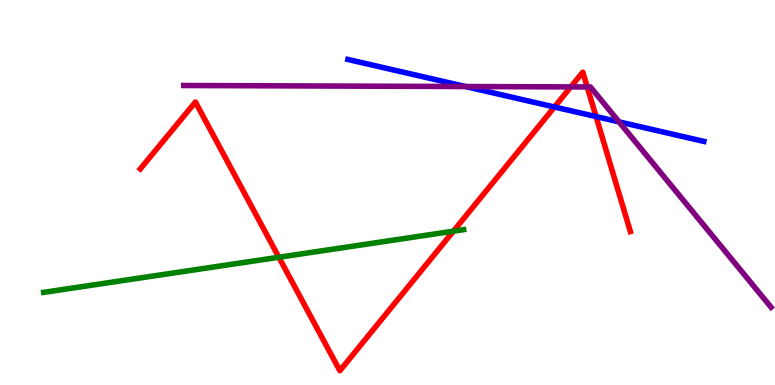[{'lines': ['blue', 'red'], 'intersections': [{'x': 7.15, 'y': 7.22}, {'x': 7.69, 'y': 6.97}]}, {'lines': ['green', 'red'], 'intersections': [{'x': 3.6, 'y': 3.32}, {'x': 5.85, 'y': 4.0}]}, {'lines': ['purple', 'red'], 'intersections': [{'x': 7.37, 'y': 7.74}, {'x': 7.58, 'y': 7.74}]}, {'lines': ['blue', 'green'], 'intersections': []}, {'lines': ['blue', 'purple'], 'intersections': [{'x': 6.01, 'y': 7.75}, {'x': 7.99, 'y': 6.83}]}, {'lines': ['green', 'purple'], 'intersections': []}]